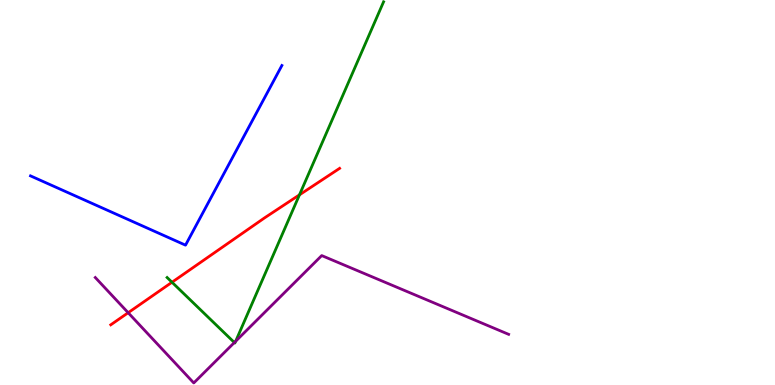[{'lines': ['blue', 'red'], 'intersections': []}, {'lines': ['green', 'red'], 'intersections': [{'x': 2.22, 'y': 2.67}, {'x': 3.86, 'y': 4.94}]}, {'lines': ['purple', 'red'], 'intersections': [{'x': 1.65, 'y': 1.88}]}, {'lines': ['blue', 'green'], 'intersections': []}, {'lines': ['blue', 'purple'], 'intersections': []}, {'lines': ['green', 'purple'], 'intersections': [{'x': 3.02, 'y': 1.1}, {'x': 3.04, 'y': 1.14}]}]